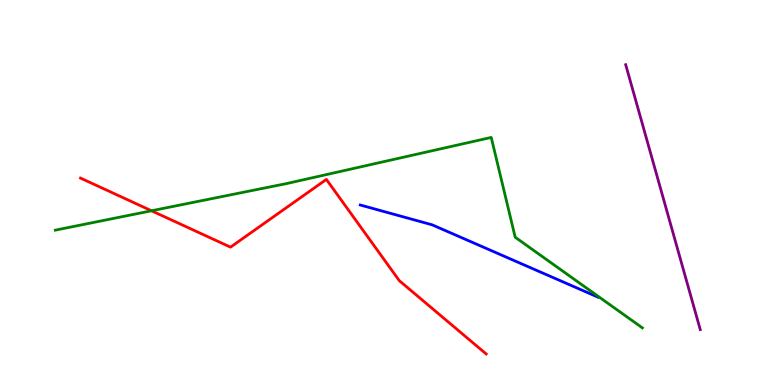[{'lines': ['blue', 'red'], 'intersections': []}, {'lines': ['green', 'red'], 'intersections': [{'x': 1.95, 'y': 4.53}]}, {'lines': ['purple', 'red'], 'intersections': []}, {'lines': ['blue', 'green'], 'intersections': []}, {'lines': ['blue', 'purple'], 'intersections': []}, {'lines': ['green', 'purple'], 'intersections': []}]